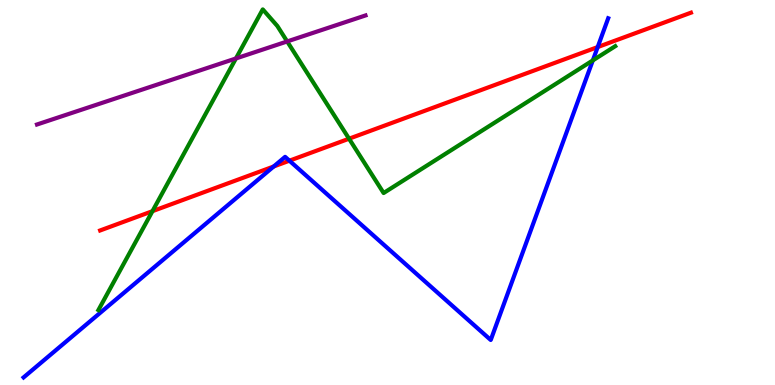[{'lines': ['blue', 'red'], 'intersections': [{'x': 3.53, 'y': 5.68}, {'x': 3.73, 'y': 5.83}, {'x': 7.71, 'y': 8.78}]}, {'lines': ['green', 'red'], 'intersections': [{'x': 1.97, 'y': 4.51}, {'x': 4.5, 'y': 6.4}]}, {'lines': ['purple', 'red'], 'intersections': []}, {'lines': ['blue', 'green'], 'intersections': [{'x': 7.65, 'y': 8.43}]}, {'lines': ['blue', 'purple'], 'intersections': []}, {'lines': ['green', 'purple'], 'intersections': [{'x': 3.04, 'y': 8.48}, {'x': 3.71, 'y': 8.92}]}]